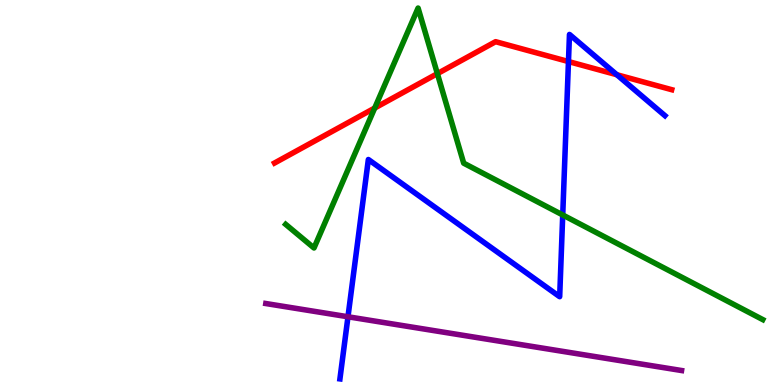[{'lines': ['blue', 'red'], 'intersections': [{'x': 7.34, 'y': 8.4}, {'x': 7.96, 'y': 8.06}]}, {'lines': ['green', 'red'], 'intersections': [{'x': 4.84, 'y': 7.19}, {'x': 5.64, 'y': 8.09}]}, {'lines': ['purple', 'red'], 'intersections': []}, {'lines': ['blue', 'green'], 'intersections': [{'x': 7.26, 'y': 4.42}]}, {'lines': ['blue', 'purple'], 'intersections': [{'x': 4.49, 'y': 1.77}]}, {'lines': ['green', 'purple'], 'intersections': []}]